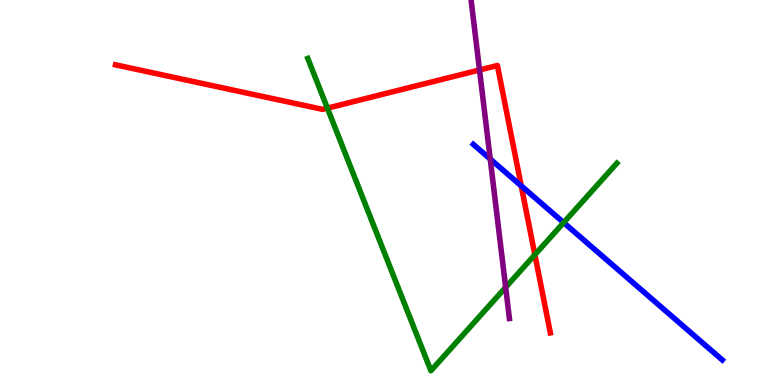[{'lines': ['blue', 'red'], 'intersections': [{'x': 6.73, 'y': 5.17}]}, {'lines': ['green', 'red'], 'intersections': [{'x': 4.22, 'y': 7.19}, {'x': 6.9, 'y': 3.38}]}, {'lines': ['purple', 'red'], 'intersections': [{'x': 6.19, 'y': 8.18}]}, {'lines': ['blue', 'green'], 'intersections': [{'x': 7.27, 'y': 4.22}]}, {'lines': ['blue', 'purple'], 'intersections': [{'x': 6.33, 'y': 5.87}]}, {'lines': ['green', 'purple'], 'intersections': [{'x': 6.52, 'y': 2.54}]}]